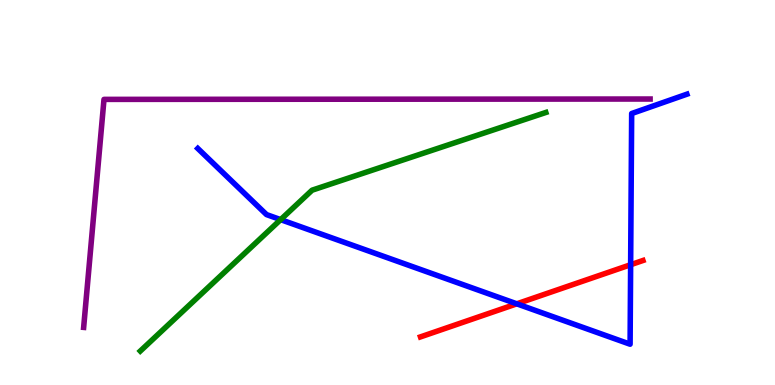[{'lines': ['blue', 'red'], 'intersections': [{'x': 6.67, 'y': 2.11}, {'x': 8.14, 'y': 3.12}]}, {'lines': ['green', 'red'], 'intersections': []}, {'lines': ['purple', 'red'], 'intersections': []}, {'lines': ['blue', 'green'], 'intersections': [{'x': 3.62, 'y': 4.3}]}, {'lines': ['blue', 'purple'], 'intersections': []}, {'lines': ['green', 'purple'], 'intersections': []}]